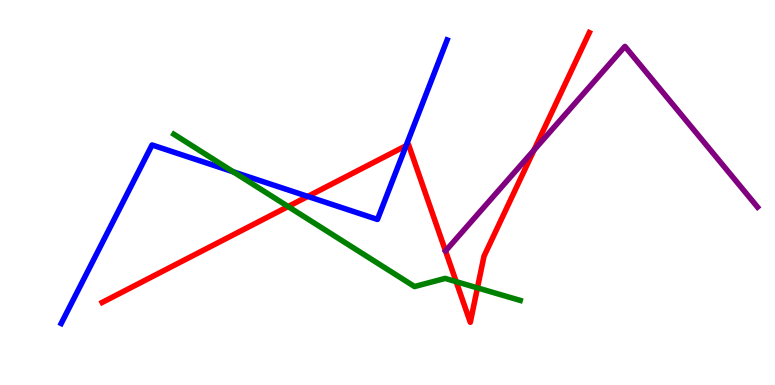[{'lines': ['blue', 'red'], 'intersections': [{'x': 3.97, 'y': 4.9}, {'x': 5.24, 'y': 6.22}]}, {'lines': ['green', 'red'], 'intersections': [{'x': 3.72, 'y': 4.64}, {'x': 5.89, 'y': 2.68}, {'x': 6.16, 'y': 2.52}]}, {'lines': ['purple', 'red'], 'intersections': [{'x': 6.89, 'y': 6.1}]}, {'lines': ['blue', 'green'], 'intersections': [{'x': 3.01, 'y': 5.54}]}, {'lines': ['blue', 'purple'], 'intersections': []}, {'lines': ['green', 'purple'], 'intersections': []}]